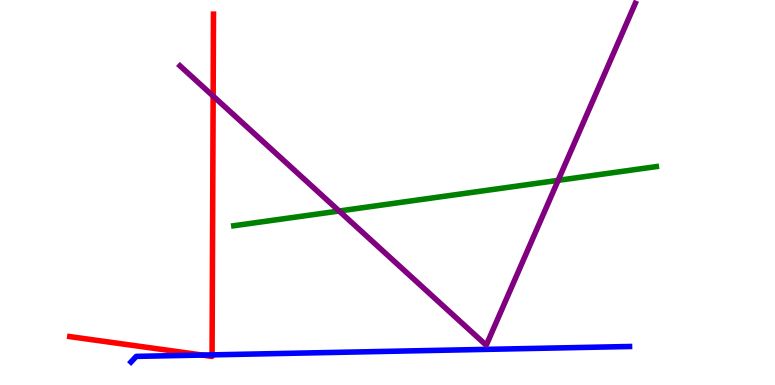[{'lines': ['blue', 'red'], 'intersections': [{'x': 2.61, 'y': 0.778}, {'x': 2.74, 'y': 0.783}]}, {'lines': ['green', 'red'], 'intersections': []}, {'lines': ['purple', 'red'], 'intersections': [{'x': 2.75, 'y': 7.5}]}, {'lines': ['blue', 'green'], 'intersections': []}, {'lines': ['blue', 'purple'], 'intersections': []}, {'lines': ['green', 'purple'], 'intersections': [{'x': 4.38, 'y': 4.52}, {'x': 7.2, 'y': 5.32}]}]